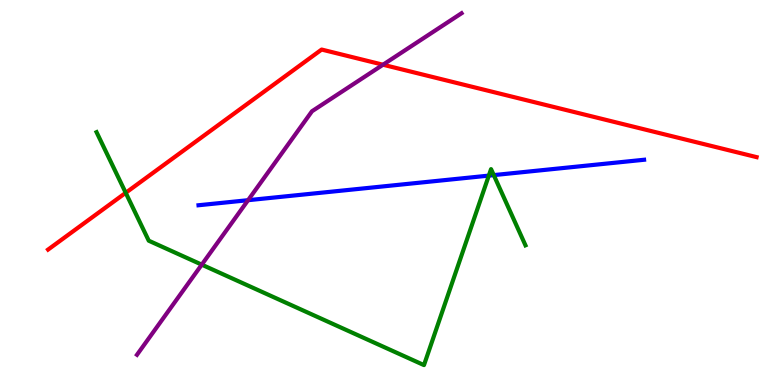[{'lines': ['blue', 'red'], 'intersections': []}, {'lines': ['green', 'red'], 'intersections': [{'x': 1.62, 'y': 4.99}]}, {'lines': ['purple', 'red'], 'intersections': [{'x': 4.94, 'y': 8.32}]}, {'lines': ['blue', 'green'], 'intersections': [{'x': 6.31, 'y': 5.44}, {'x': 6.37, 'y': 5.45}]}, {'lines': ['blue', 'purple'], 'intersections': [{'x': 3.2, 'y': 4.8}]}, {'lines': ['green', 'purple'], 'intersections': [{'x': 2.6, 'y': 3.13}]}]